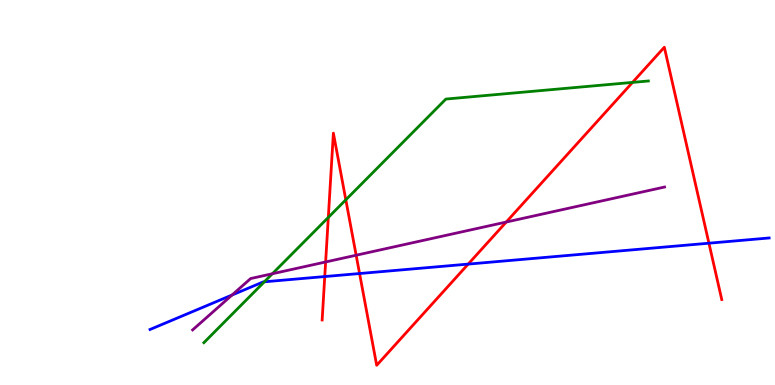[{'lines': ['blue', 'red'], 'intersections': [{'x': 4.19, 'y': 2.82}, {'x': 4.64, 'y': 2.9}, {'x': 6.04, 'y': 3.14}, {'x': 9.15, 'y': 3.68}]}, {'lines': ['green', 'red'], 'intersections': [{'x': 4.24, 'y': 4.35}, {'x': 4.46, 'y': 4.81}, {'x': 8.16, 'y': 7.86}]}, {'lines': ['purple', 'red'], 'intersections': [{'x': 4.2, 'y': 3.2}, {'x': 4.6, 'y': 3.37}, {'x': 6.53, 'y': 4.23}]}, {'lines': ['blue', 'green'], 'intersections': [{'x': 3.41, 'y': 2.68}]}, {'lines': ['blue', 'purple'], 'intersections': [{'x': 2.99, 'y': 2.34}]}, {'lines': ['green', 'purple'], 'intersections': [{'x': 3.51, 'y': 2.89}]}]